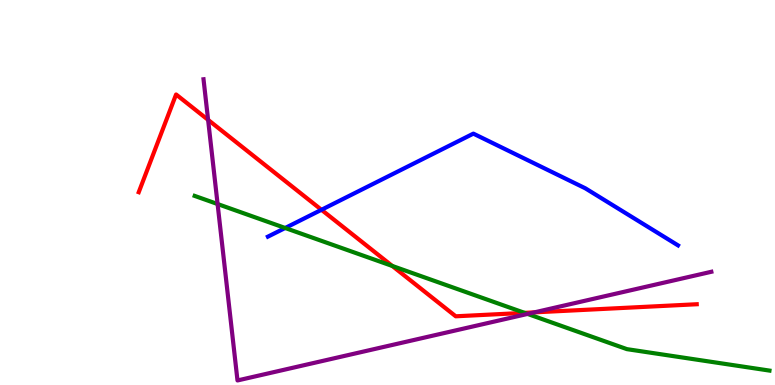[{'lines': ['blue', 'red'], 'intersections': [{'x': 4.15, 'y': 4.55}]}, {'lines': ['green', 'red'], 'intersections': [{'x': 5.06, 'y': 3.09}, {'x': 6.77, 'y': 1.87}]}, {'lines': ['purple', 'red'], 'intersections': [{'x': 2.69, 'y': 6.89}, {'x': 6.9, 'y': 1.89}]}, {'lines': ['blue', 'green'], 'intersections': [{'x': 3.68, 'y': 4.08}]}, {'lines': ['blue', 'purple'], 'intersections': []}, {'lines': ['green', 'purple'], 'intersections': [{'x': 2.81, 'y': 4.7}, {'x': 6.81, 'y': 1.85}]}]